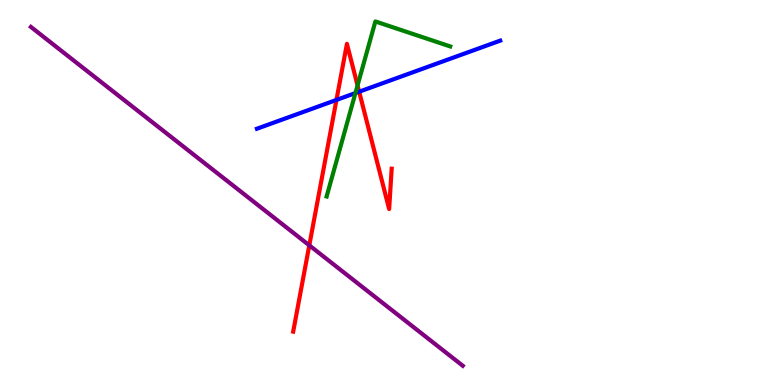[{'lines': ['blue', 'red'], 'intersections': [{'x': 4.34, 'y': 7.4}, {'x': 4.63, 'y': 7.62}]}, {'lines': ['green', 'red'], 'intersections': [{'x': 4.61, 'y': 7.78}]}, {'lines': ['purple', 'red'], 'intersections': [{'x': 3.99, 'y': 3.63}]}, {'lines': ['blue', 'green'], 'intersections': [{'x': 4.59, 'y': 7.58}]}, {'lines': ['blue', 'purple'], 'intersections': []}, {'lines': ['green', 'purple'], 'intersections': []}]